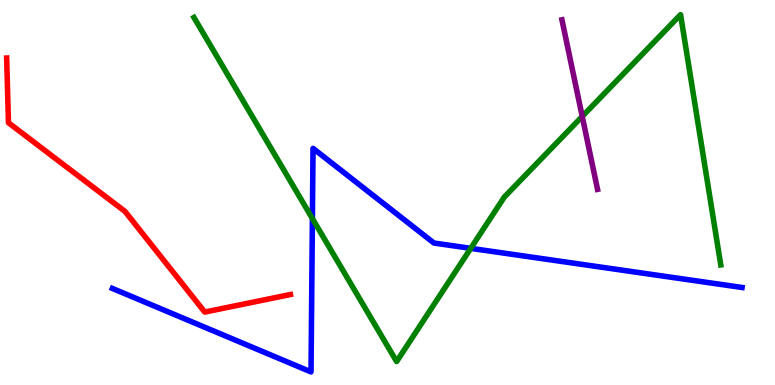[{'lines': ['blue', 'red'], 'intersections': []}, {'lines': ['green', 'red'], 'intersections': []}, {'lines': ['purple', 'red'], 'intersections': []}, {'lines': ['blue', 'green'], 'intersections': [{'x': 4.03, 'y': 4.32}, {'x': 6.07, 'y': 3.55}]}, {'lines': ['blue', 'purple'], 'intersections': []}, {'lines': ['green', 'purple'], 'intersections': [{'x': 7.51, 'y': 6.98}]}]